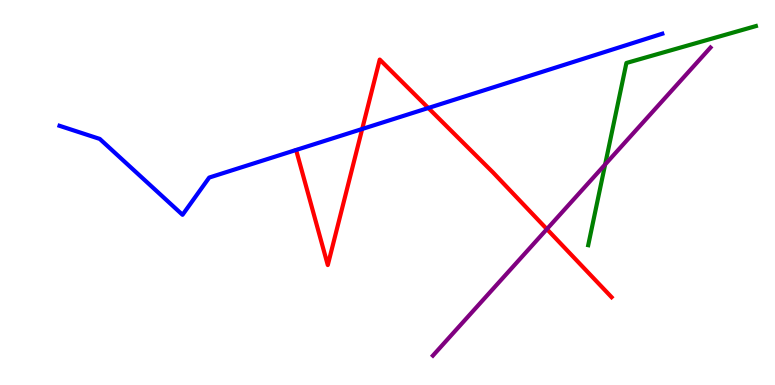[{'lines': ['blue', 'red'], 'intersections': [{'x': 4.67, 'y': 6.65}, {'x': 5.53, 'y': 7.2}]}, {'lines': ['green', 'red'], 'intersections': []}, {'lines': ['purple', 'red'], 'intersections': [{'x': 7.06, 'y': 4.05}]}, {'lines': ['blue', 'green'], 'intersections': []}, {'lines': ['blue', 'purple'], 'intersections': []}, {'lines': ['green', 'purple'], 'intersections': [{'x': 7.81, 'y': 5.73}]}]